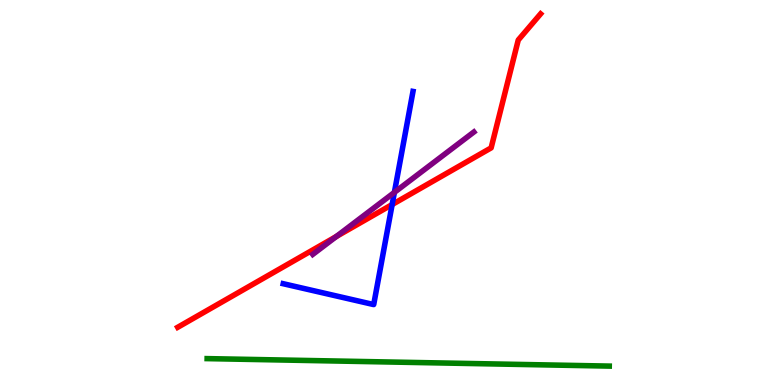[{'lines': ['blue', 'red'], 'intersections': [{'x': 5.06, 'y': 4.69}]}, {'lines': ['green', 'red'], 'intersections': []}, {'lines': ['purple', 'red'], 'intersections': [{'x': 4.34, 'y': 3.86}]}, {'lines': ['blue', 'green'], 'intersections': []}, {'lines': ['blue', 'purple'], 'intersections': [{'x': 5.09, 'y': 5.0}]}, {'lines': ['green', 'purple'], 'intersections': []}]